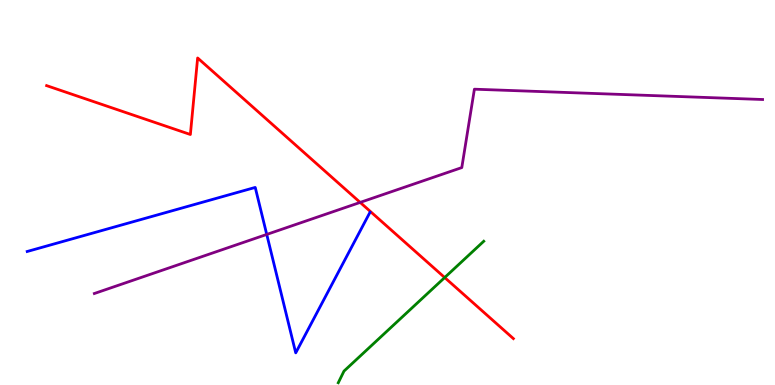[{'lines': ['blue', 'red'], 'intersections': []}, {'lines': ['green', 'red'], 'intersections': [{'x': 5.74, 'y': 2.79}]}, {'lines': ['purple', 'red'], 'intersections': [{'x': 4.65, 'y': 4.74}]}, {'lines': ['blue', 'green'], 'intersections': []}, {'lines': ['blue', 'purple'], 'intersections': [{'x': 3.44, 'y': 3.91}]}, {'lines': ['green', 'purple'], 'intersections': []}]